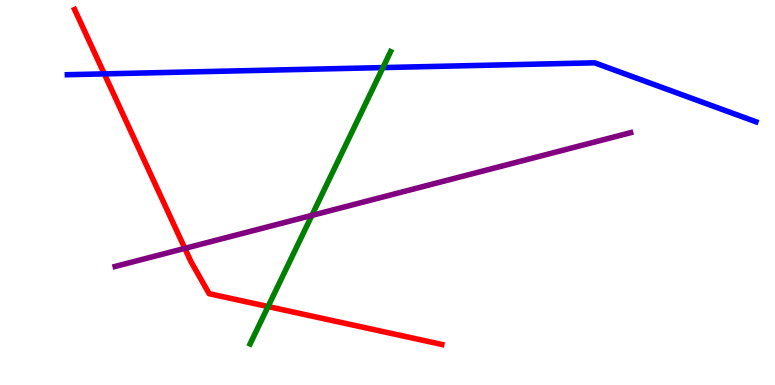[{'lines': ['blue', 'red'], 'intersections': [{'x': 1.35, 'y': 8.08}]}, {'lines': ['green', 'red'], 'intersections': [{'x': 3.46, 'y': 2.04}]}, {'lines': ['purple', 'red'], 'intersections': [{'x': 2.39, 'y': 3.55}]}, {'lines': ['blue', 'green'], 'intersections': [{'x': 4.94, 'y': 8.24}]}, {'lines': ['blue', 'purple'], 'intersections': []}, {'lines': ['green', 'purple'], 'intersections': [{'x': 4.02, 'y': 4.41}]}]